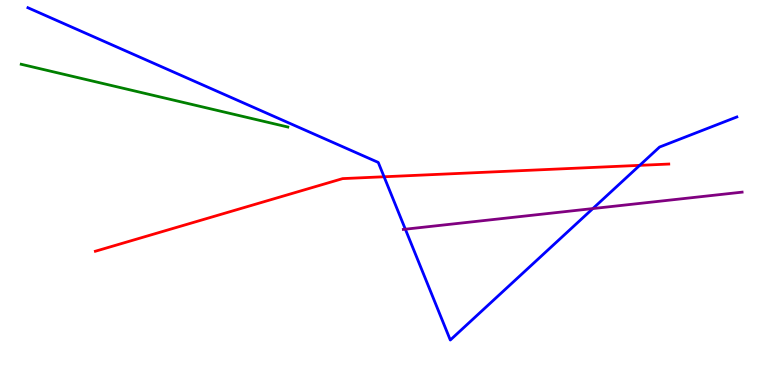[{'lines': ['blue', 'red'], 'intersections': [{'x': 4.96, 'y': 5.41}, {'x': 8.25, 'y': 5.71}]}, {'lines': ['green', 'red'], 'intersections': []}, {'lines': ['purple', 'red'], 'intersections': []}, {'lines': ['blue', 'green'], 'intersections': []}, {'lines': ['blue', 'purple'], 'intersections': [{'x': 5.23, 'y': 4.05}, {'x': 7.65, 'y': 4.58}]}, {'lines': ['green', 'purple'], 'intersections': []}]